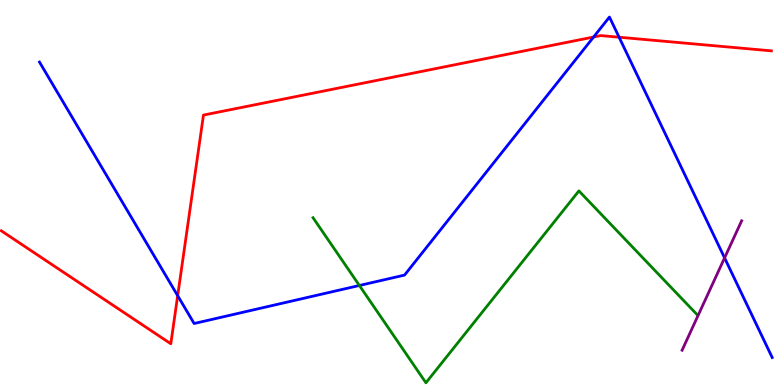[{'lines': ['blue', 'red'], 'intersections': [{'x': 2.29, 'y': 2.32}, {'x': 7.66, 'y': 9.04}, {'x': 7.99, 'y': 9.03}]}, {'lines': ['green', 'red'], 'intersections': []}, {'lines': ['purple', 'red'], 'intersections': []}, {'lines': ['blue', 'green'], 'intersections': [{'x': 4.64, 'y': 2.58}]}, {'lines': ['blue', 'purple'], 'intersections': [{'x': 9.35, 'y': 3.3}]}, {'lines': ['green', 'purple'], 'intersections': []}]